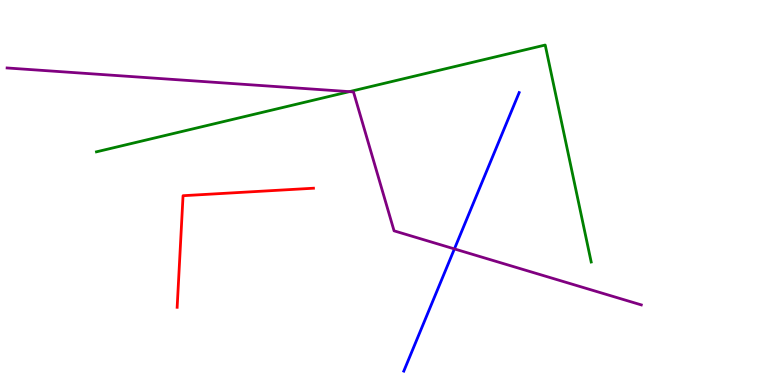[{'lines': ['blue', 'red'], 'intersections': []}, {'lines': ['green', 'red'], 'intersections': []}, {'lines': ['purple', 'red'], 'intersections': []}, {'lines': ['blue', 'green'], 'intersections': []}, {'lines': ['blue', 'purple'], 'intersections': [{'x': 5.86, 'y': 3.53}]}, {'lines': ['green', 'purple'], 'intersections': [{'x': 4.51, 'y': 7.62}]}]